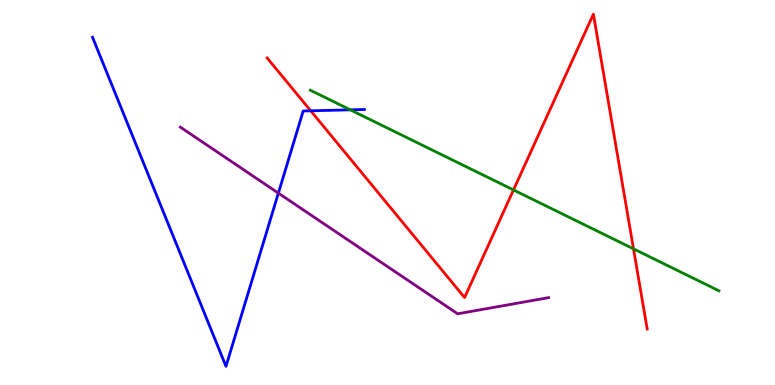[{'lines': ['blue', 'red'], 'intersections': [{'x': 4.01, 'y': 7.12}]}, {'lines': ['green', 'red'], 'intersections': [{'x': 6.63, 'y': 5.07}, {'x': 8.17, 'y': 3.54}]}, {'lines': ['purple', 'red'], 'intersections': []}, {'lines': ['blue', 'green'], 'intersections': [{'x': 4.52, 'y': 7.15}]}, {'lines': ['blue', 'purple'], 'intersections': [{'x': 3.59, 'y': 4.98}]}, {'lines': ['green', 'purple'], 'intersections': []}]